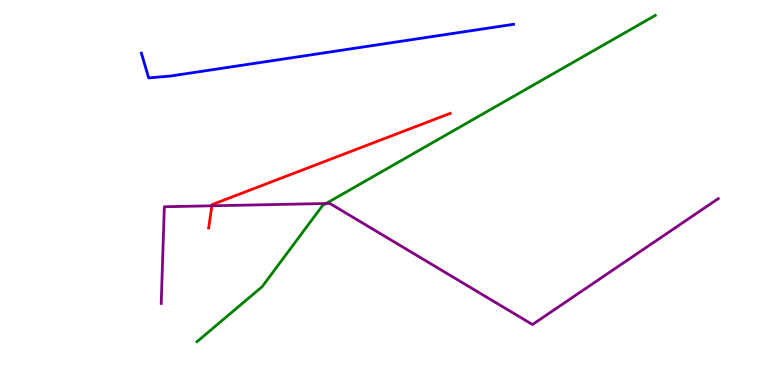[{'lines': ['blue', 'red'], 'intersections': []}, {'lines': ['green', 'red'], 'intersections': []}, {'lines': ['purple', 'red'], 'intersections': [{'x': 2.73, 'y': 4.65}]}, {'lines': ['blue', 'green'], 'intersections': []}, {'lines': ['blue', 'purple'], 'intersections': []}, {'lines': ['green', 'purple'], 'intersections': [{'x': 4.21, 'y': 4.71}]}]